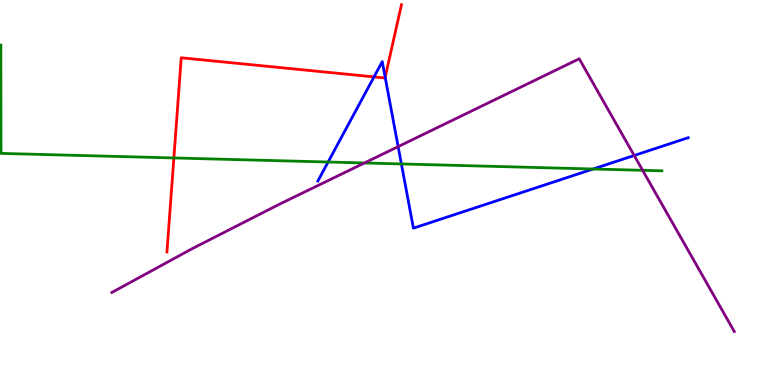[{'lines': ['blue', 'red'], 'intersections': [{'x': 4.83, 'y': 8.0}, {'x': 4.97, 'y': 7.99}]}, {'lines': ['green', 'red'], 'intersections': [{'x': 2.24, 'y': 5.9}]}, {'lines': ['purple', 'red'], 'intersections': []}, {'lines': ['blue', 'green'], 'intersections': [{'x': 4.23, 'y': 5.79}, {'x': 5.18, 'y': 5.74}, {'x': 7.65, 'y': 5.61}]}, {'lines': ['blue', 'purple'], 'intersections': [{'x': 5.14, 'y': 6.19}, {'x': 8.18, 'y': 5.96}]}, {'lines': ['green', 'purple'], 'intersections': [{'x': 4.7, 'y': 5.77}, {'x': 8.29, 'y': 5.58}]}]